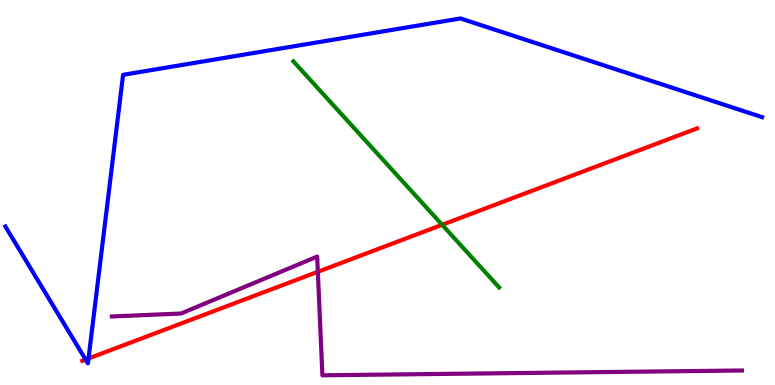[{'lines': ['blue', 'red'], 'intersections': [{'x': 1.11, 'y': 0.66}, {'x': 1.14, 'y': 0.688}]}, {'lines': ['green', 'red'], 'intersections': [{'x': 5.7, 'y': 4.16}]}, {'lines': ['purple', 'red'], 'intersections': [{'x': 4.1, 'y': 2.94}]}, {'lines': ['blue', 'green'], 'intersections': []}, {'lines': ['blue', 'purple'], 'intersections': []}, {'lines': ['green', 'purple'], 'intersections': []}]